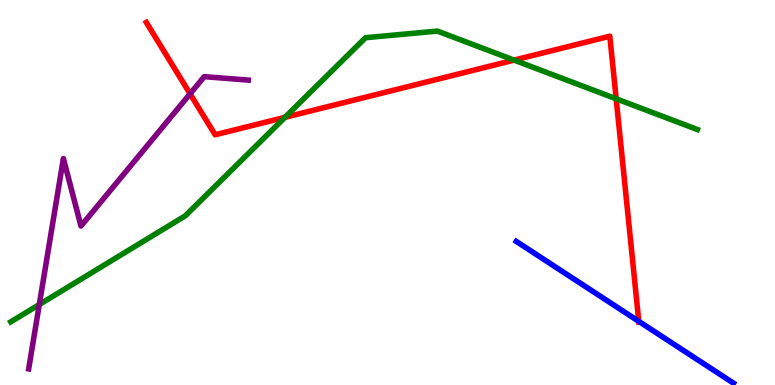[{'lines': ['blue', 'red'], 'intersections': [{'x': 8.24, 'y': 1.65}]}, {'lines': ['green', 'red'], 'intersections': [{'x': 3.68, 'y': 6.95}, {'x': 6.63, 'y': 8.44}, {'x': 7.95, 'y': 7.43}]}, {'lines': ['purple', 'red'], 'intersections': [{'x': 2.45, 'y': 7.56}]}, {'lines': ['blue', 'green'], 'intersections': []}, {'lines': ['blue', 'purple'], 'intersections': []}, {'lines': ['green', 'purple'], 'intersections': [{'x': 0.507, 'y': 2.09}]}]